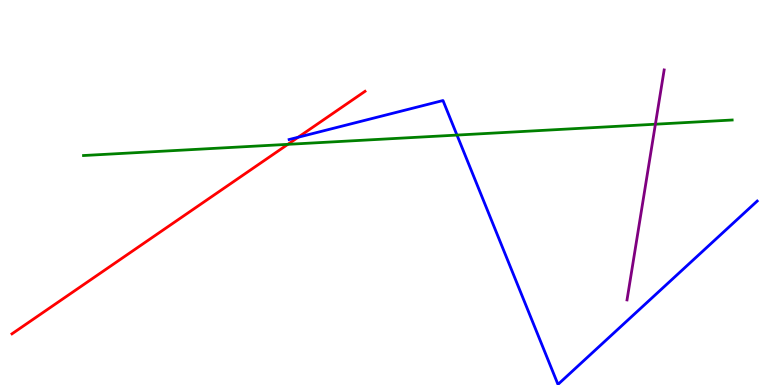[{'lines': ['blue', 'red'], 'intersections': [{'x': 3.85, 'y': 6.44}]}, {'lines': ['green', 'red'], 'intersections': [{'x': 3.71, 'y': 6.25}]}, {'lines': ['purple', 'red'], 'intersections': []}, {'lines': ['blue', 'green'], 'intersections': [{'x': 5.9, 'y': 6.49}]}, {'lines': ['blue', 'purple'], 'intersections': []}, {'lines': ['green', 'purple'], 'intersections': [{'x': 8.46, 'y': 6.77}]}]